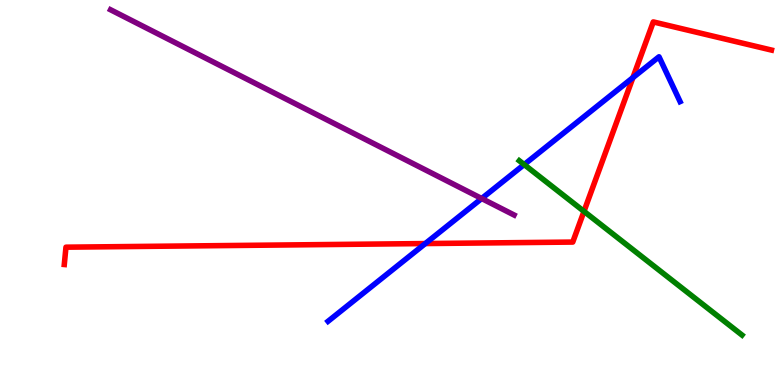[{'lines': ['blue', 'red'], 'intersections': [{'x': 5.49, 'y': 3.67}, {'x': 8.17, 'y': 7.98}]}, {'lines': ['green', 'red'], 'intersections': [{'x': 7.54, 'y': 4.51}]}, {'lines': ['purple', 'red'], 'intersections': []}, {'lines': ['blue', 'green'], 'intersections': [{'x': 6.76, 'y': 5.73}]}, {'lines': ['blue', 'purple'], 'intersections': [{'x': 6.22, 'y': 4.84}]}, {'lines': ['green', 'purple'], 'intersections': []}]